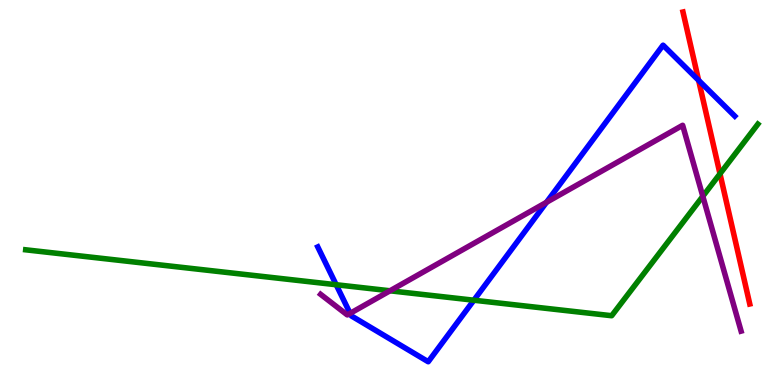[{'lines': ['blue', 'red'], 'intersections': [{'x': 9.01, 'y': 7.91}]}, {'lines': ['green', 'red'], 'intersections': [{'x': 9.29, 'y': 5.49}]}, {'lines': ['purple', 'red'], 'intersections': []}, {'lines': ['blue', 'green'], 'intersections': [{'x': 4.34, 'y': 2.6}, {'x': 6.11, 'y': 2.2}]}, {'lines': ['blue', 'purple'], 'intersections': [{'x': 4.52, 'y': 1.86}, {'x': 7.05, 'y': 4.75}]}, {'lines': ['green', 'purple'], 'intersections': [{'x': 5.03, 'y': 2.45}, {'x': 9.07, 'y': 4.9}]}]